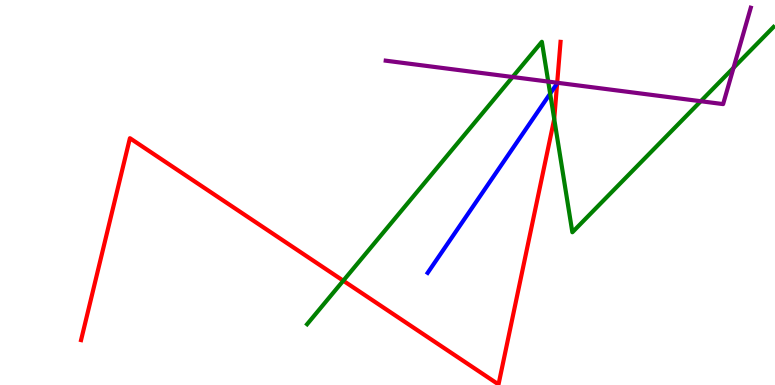[{'lines': ['blue', 'red'], 'intersections': []}, {'lines': ['green', 'red'], 'intersections': [{'x': 4.43, 'y': 2.71}, {'x': 7.15, 'y': 6.91}]}, {'lines': ['purple', 'red'], 'intersections': [{'x': 7.19, 'y': 7.85}]}, {'lines': ['blue', 'green'], 'intersections': [{'x': 7.1, 'y': 7.57}]}, {'lines': ['blue', 'purple'], 'intersections': []}, {'lines': ['green', 'purple'], 'intersections': [{'x': 6.61, 'y': 8.0}, {'x': 7.07, 'y': 7.88}, {'x': 9.04, 'y': 7.37}, {'x': 9.47, 'y': 8.24}]}]